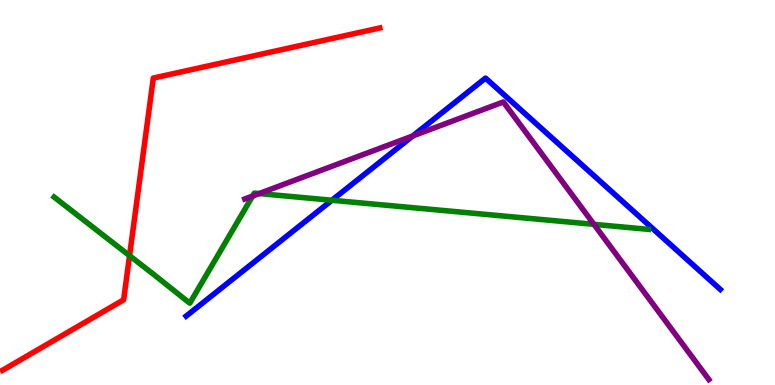[{'lines': ['blue', 'red'], 'intersections': []}, {'lines': ['green', 'red'], 'intersections': [{'x': 1.67, 'y': 3.36}]}, {'lines': ['purple', 'red'], 'intersections': []}, {'lines': ['blue', 'green'], 'intersections': [{'x': 4.28, 'y': 4.8}]}, {'lines': ['blue', 'purple'], 'intersections': [{'x': 5.33, 'y': 6.47}]}, {'lines': ['green', 'purple'], 'intersections': [{'x': 3.26, 'y': 4.91}, {'x': 3.34, 'y': 4.97}, {'x': 7.66, 'y': 4.17}]}]